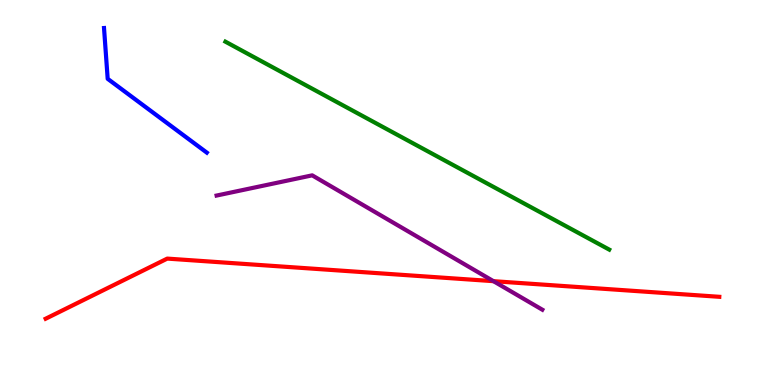[{'lines': ['blue', 'red'], 'intersections': []}, {'lines': ['green', 'red'], 'intersections': []}, {'lines': ['purple', 'red'], 'intersections': [{'x': 6.37, 'y': 2.7}]}, {'lines': ['blue', 'green'], 'intersections': []}, {'lines': ['blue', 'purple'], 'intersections': []}, {'lines': ['green', 'purple'], 'intersections': []}]